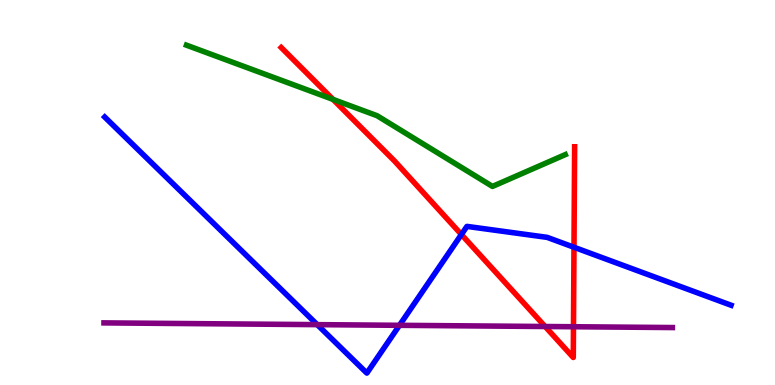[{'lines': ['blue', 'red'], 'intersections': [{'x': 5.95, 'y': 3.91}, {'x': 7.41, 'y': 3.58}]}, {'lines': ['green', 'red'], 'intersections': [{'x': 4.3, 'y': 7.42}]}, {'lines': ['purple', 'red'], 'intersections': [{'x': 7.03, 'y': 1.52}, {'x': 7.4, 'y': 1.51}]}, {'lines': ['blue', 'green'], 'intersections': []}, {'lines': ['blue', 'purple'], 'intersections': [{'x': 4.09, 'y': 1.57}, {'x': 5.15, 'y': 1.55}]}, {'lines': ['green', 'purple'], 'intersections': []}]